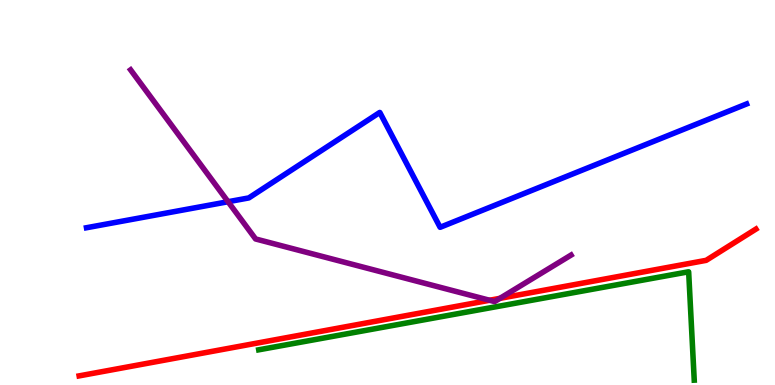[{'lines': ['blue', 'red'], 'intersections': []}, {'lines': ['green', 'red'], 'intersections': []}, {'lines': ['purple', 'red'], 'intersections': [{'x': 6.32, 'y': 2.2}, {'x': 6.45, 'y': 2.25}]}, {'lines': ['blue', 'green'], 'intersections': []}, {'lines': ['blue', 'purple'], 'intersections': [{'x': 2.94, 'y': 4.76}]}, {'lines': ['green', 'purple'], 'intersections': []}]